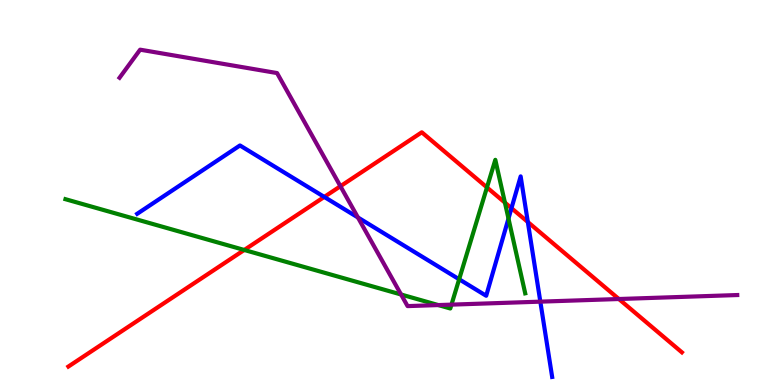[{'lines': ['blue', 'red'], 'intersections': [{'x': 4.18, 'y': 4.88}, {'x': 6.6, 'y': 4.59}, {'x': 6.81, 'y': 4.23}]}, {'lines': ['green', 'red'], 'intersections': [{'x': 3.15, 'y': 3.51}, {'x': 6.28, 'y': 5.13}, {'x': 6.51, 'y': 4.74}]}, {'lines': ['purple', 'red'], 'intersections': [{'x': 4.39, 'y': 5.16}, {'x': 7.99, 'y': 2.23}]}, {'lines': ['blue', 'green'], 'intersections': [{'x': 5.92, 'y': 2.75}, {'x': 6.56, 'y': 4.32}]}, {'lines': ['blue', 'purple'], 'intersections': [{'x': 4.62, 'y': 4.35}, {'x': 6.97, 'y': 2.16}]}, {'lines': ['green', 'purple'], 'intersections': [{'x': 5.18, 'y': 2.35}, {'x': 5.66, 'y': 2.08}, {'x': 5.83, 'y': 2.09}]}]